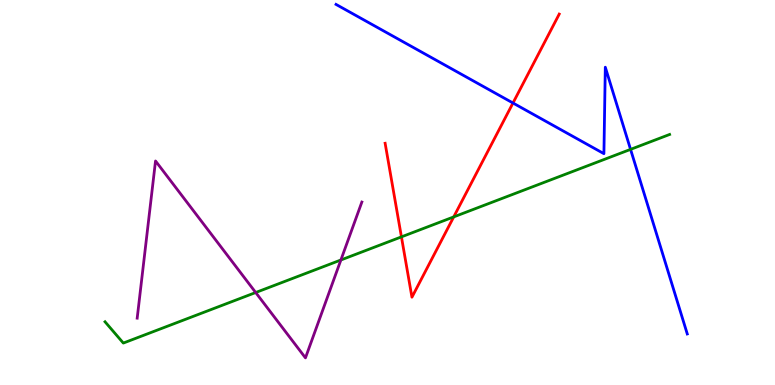[{'lines': ['blue', 'red'], 'intersections': [{'x': 6.62, 'y': 7.32}]}, {'lines': ['green', 'red'], 'intersections': [{'x': 5.18, 'y': 3.85}, {'x': 5.85, 'y': 4.37}]}, {'lines': ['purple', 'red'], 'intersections': []}, {'lines': ['blue', 'green'], 'intersections': [{'x': 8.14, 'y': 6.12}]}, {'lines': ['blue', 'purple'], 'intersections': []}, {'lines': ['green', 'purple'], 'intersections': [{'x': 3.3, 'y': 2.4}, {'x': 4.4, 'y': 3.25}]}]